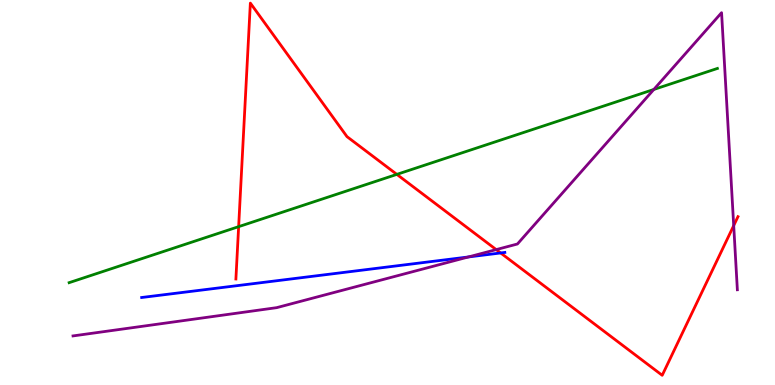[{'lines': ['blue', 'red'], 'intersections': [{'x': 6.46, 'y': 3.43}]}, {'lines': ['green', 'red'], 'intersections': [{'x': 3.08, 'y': 4.11}, {'x': 5.12, 'y': 5.47}]}, {'lines': ['purple', 'red'], 'intersections': [{'x': 6.4, 'y': 3.52}, {'x': 9.47, 'y': 4.14}]}, {'lines': ['blue', 'green'], 'intersections': []}, {'lines': ['blue', 'purple'], 'intersections': [{'x': 6.04, 'y': 3.33}]}, {'lines': ['green', 'purple'], 'intersections': [{'x': 8.44, 'y': 7.68}]}]